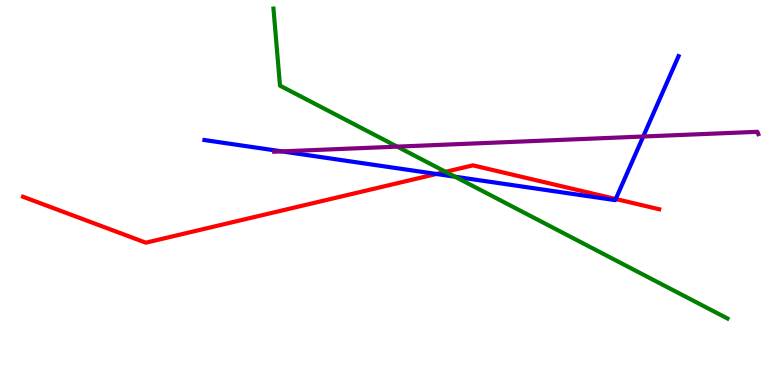[{'lines': ['blue', 'red'], 'intersections': [{'x': 5.63, 'y': 5.48}, {'x': 7.95, 'y': 4.83}]}, {'lines': ['green', 'red'], 'intersections': [{'x': 5.75, 'y': 5.54}]}, {'lines': ['purple', 'red'], 'intersections': []}, {'lines': ['blue', 'green'], 'intersections': [{'x': 5.87, 'y': 5.41}]}, {'lines': ['blue', 'purple'], 'intersections': [{'x': 3.64, 'y': 6.07}, {'x': 8.3, 'y': 6.45}]}, {'lines': ['green', 'purple'], 'intersections': [{'x': 5.13, 'y': 6.19}]}]